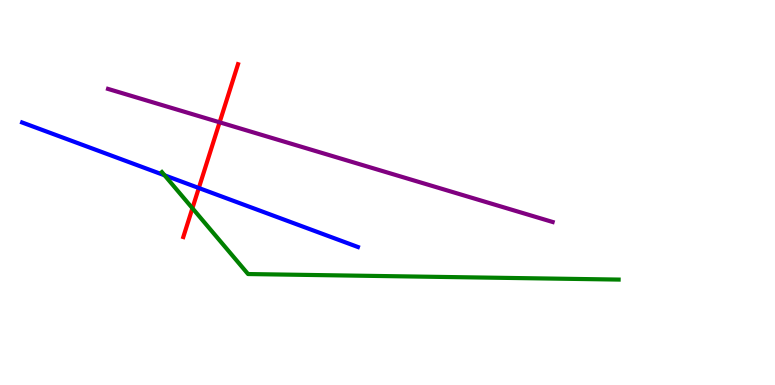[{'lines': ['blue', 'red'], 'intersections': [{'x': 2.57, 'y': 5.12}]}, {'lines': ['green', 'red'], 'intersections': [{'x': 2.48, 'y': 4.59}]}, {'lines': ['purple', 'red'], 'intersections': [{'x': 2.83, 'y': 6.82}]}, {'lines': ['blue', 'green'], 'intersections': [{'x': 2.12, 'y': 5.45}]}, {'lines': ['blue', 'purple'], 'intersections': []}, {'lines': ['green', 'purple'], 'intersections': []}]